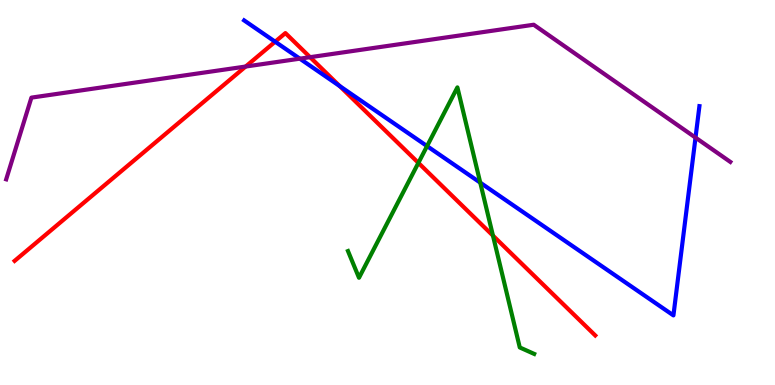[{'lines': ['blue', 'red'], 'intersections': [{'x': 3.55, 'y': 8.92}, {'x': 4.38, 'y': 7.77}]}, {'lines': ['green', 'red'], 'intersections': [{'x': 5.4, 'y': 5.77}, {'x': 6.36, 'y': 3.88}]}, {'lines': ['purple', 'red'], 'intersections': [{'x': 3.17, 'y': 8.27}, {'x': 4.0, 'y': 8.51}]}, {'lines': ['blue', 'green'], 'intersections': [{'x': 5.51, 'y': 6.21}, {'x': 6.2, 'y': 5.26}]}, {'lines': ['blue', 'purple'], 'intersections': [{'x': 3.87, 'y': 8.48}, {'x': 8.97, 'y': 6.43}]}, {'lines': ['green', 'purple'], 'intersections': []}]